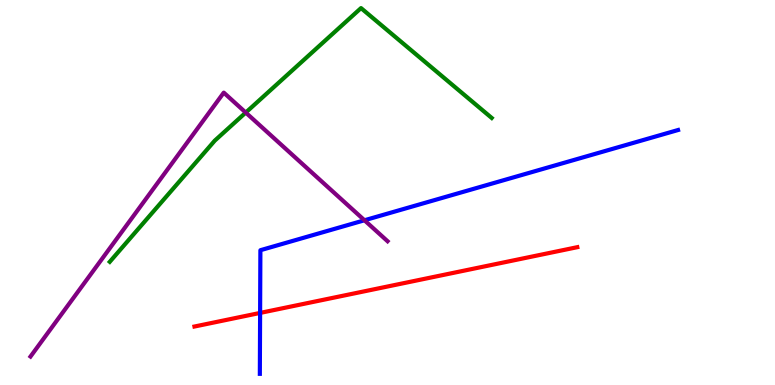[{'lines': ['blue', 'red'], 'intersections': [{'x': 3.36, 'y': 1.87}]}, {'lines': ['green', 'red'], 'intersections': []}, {'lines': ['purple', 'red'], 'intersections': []}, {'lines': ['blue', 'green'], 'intersections': []}, {'lines': ['blue', 'purple'], 'intersections': [{'x': 4.7, 'y': 4.28}]}, {'lines': ['green', 'purple'], 'intersections': [{'x': 3.17, 'y': 7.08}]}]